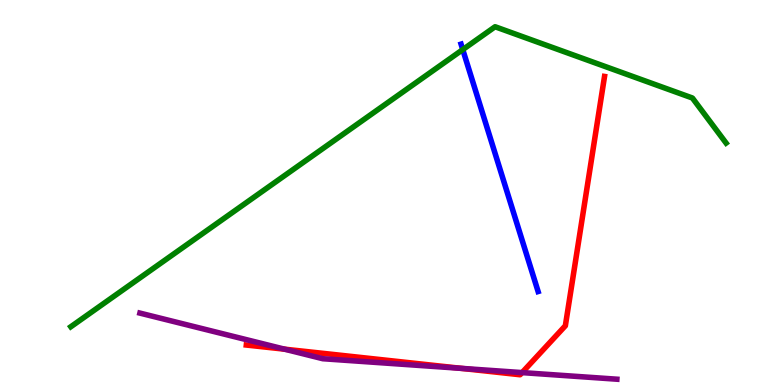[{'lines': ['blue', 'red'], 'intersections': []}, {'lines': ['green', 'red'], 'intersections': []}, {'lines': ['purple', 'red'], 'intersections': [{'x': 3.67, 'y': 0.93}, {'x': 5.95, 'y': 0.432}, {'x': 6.74, 'y': 0.322}]}, {'lines': ['blue', 'green'], 'intersections': [{'x': 5.97, 'y': 8.71}]}, {'lines': ['blue', 'purple'], 'intersections': []}, {'lines': ['green', 'purple'], 'intersections': []}]